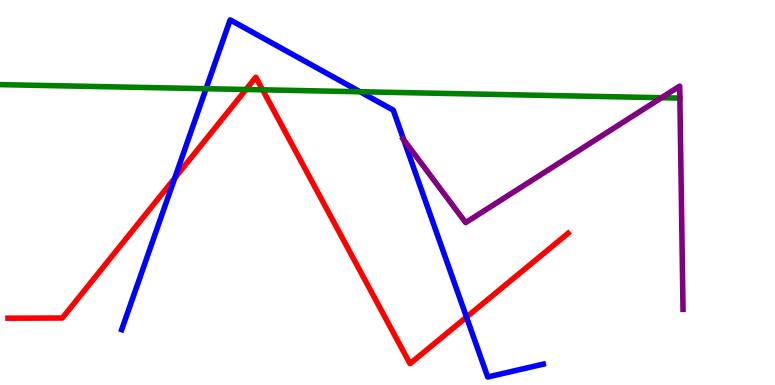[{'lines': ['blue', 'red'], 'intersections': [{'x': 2.25, 'y': 5.37}, {'x': 6.02, 'y': 1.76}]}, {'lines': ['green', 'red'], 'intersections': [{'x': 3.17, 'y': 7.68}, {'x': 3.39, 'y': 7.67}]}, {'lines': ['purple', 'red'], 'intersections': []}, {'lines': ['blue', 'green'], 'intersections': [{'x': 2.66, 'y': 7.7}, {'x': 4.65, 'y': 7.62}]}, {'lines': ['blue', 'purple'], 'intersections': [{'x': 5.21, 'y': 6.37}]}, {'lines': ['green', 'purple'], 'intersections': [{'x': 8.54, 'y': 7.46}]}]